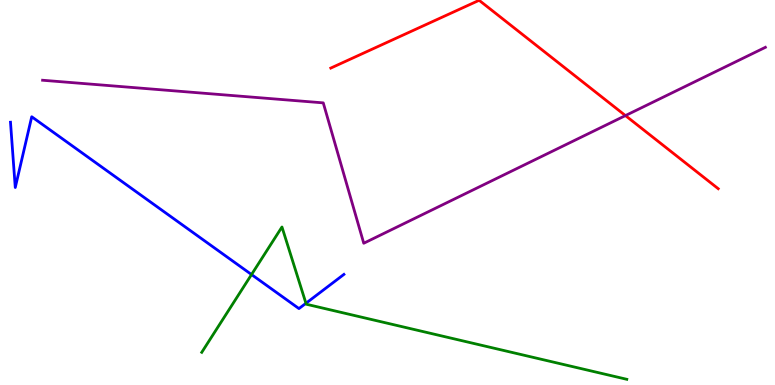[{'lines': ['blue', 'red'], 'intersections': []}, {'lines': ['green', 'red'], 'intersections': []}, {'lines': ['purple', 'red'], 'intersections': [{'x': 8.07, 'y': 7.0}]}, {'lines': ['blue', 'green'], 'intersections': [{'x': 3.25, 'y': 2.87}, {'x': 3.95, 'y': 2.12}]}, {'lines': ['blue', 'purple'], 'intersections': []}, {'lines': ['green', 'purple'], 'intersections': []}]